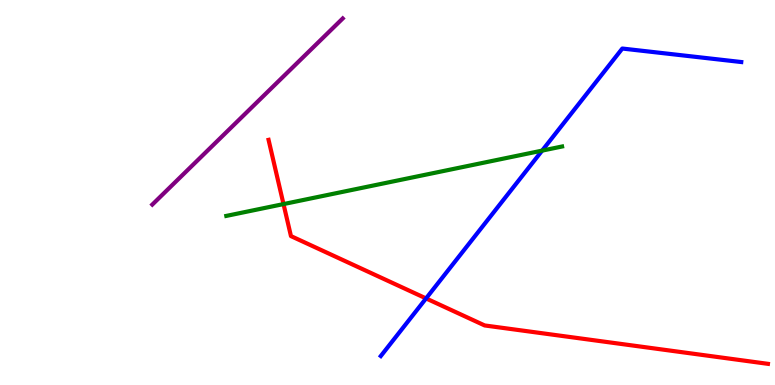[{'lines': ['blue', 'red'], 'intersections': [{'x': 5.5, 'y': 2.25}]}, {'lines': ['green', 'red'], 'intersections': [{'x': 3.66, 'y': 4.7}]}, {'lines': ['purple', 'red'], 'intersections': []}, {'lines': ['blue', 'green'], 'intersections': [{'x': 7.0, 'y': 6.09}]}, {'lines': ['blue', 'purple'], 'intersections': []}, {'lines': ['green', 'purple'], 'intersections': []}]